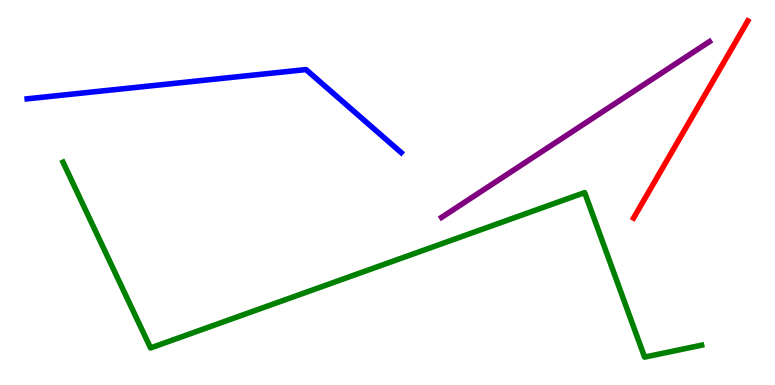[{'lines': ['blue', 'red'], 'intersections': []}, {'lines': ['green', 'red'], 'intersections': []}, {'lines': ['purple', 'red'], 'intersections': []}, {'lines': ['blue', 'green'], 'intersections': []}, {'lines': ['blue', 'purple'], 'intersections': []}, {'lines': ['green', 'purple'], 'intersections': []}]